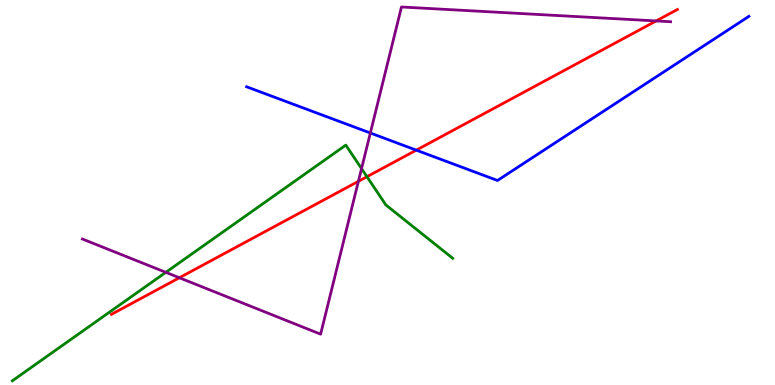[{'lines': ['blue', 'red'], 'intersections': [{'x': 5.37, 'y': 6.1}]}, {'lines': ['green', 'red'], 'intersections': [{'x': 4.74, 'y': 5.41}]}, {'lines': ['purple', 'red'], 'intersections': [{'x': 2.31, 'y': 2.79}, {'x': 4.62, 'y': 5.29}, {'x': 8.47, 'y': 9.46}]}, {'lines': ['blue', 'green'], 'intersections': []}, {'lines': ['blue', 'purple'], 'intersections': [{'x': 4.78, 'y': 6.55}]}, {'lines': ['green', 'purple'], 'intersections': [{'x': 2.14, 'y': 2.93}, {'x': 4.67, 'y': 5.62}]}]